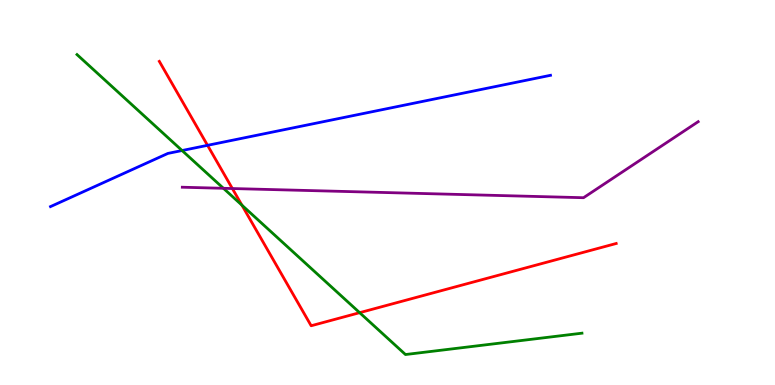[{'lines': ['blue', 'red'], 'intersections': [{'x': 2.68, 'y': 6.23}]}, {'lines': ['green', 'red'], 'intersections': [{'x': 3.12, 'y': 4.67}, {'x': 4.64, 'y': 1.88}]}, {'lines': ['purple', 'red'], 'intersections': [{'x': 3.0, 'y': 5.1}]}, {'lines': ['blue', 'green'], 'intersections': [{'x': 2.35, 'y': 6.09}]}, {'lines': ['blue', 'purple'], 'intersections': []}, {'lines': ['green', 'purple'], 'intersections': [{'x': 2.88, 'y': 5.11}]}]